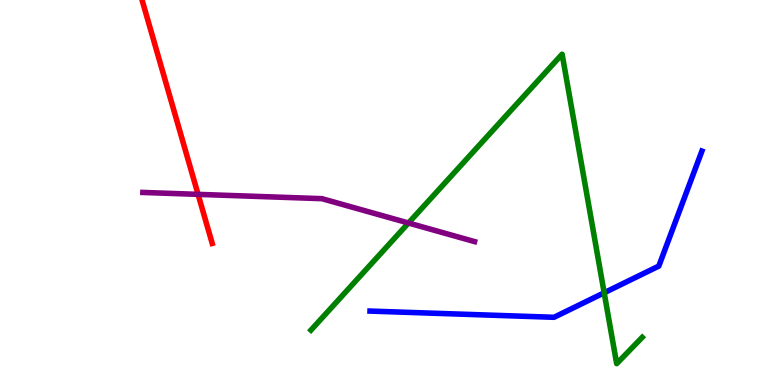[{'lines': ['blue', 'red'], 'intersections': []}, {'lines': ['green', 'red'], 'intersections': []}, {'lines': ['purple', 'red'], 'intersections': [{'x': 2.56, 'y': 4.95}]}, {'lines': ['blue', 'green'], 'intersections': [{'x': 7.8, 'y': 2.4}]}, {'lines': ['blue', 'purple'], 'intersections': []}, {'lines': ['green', 'purple'], 'intersections': [{'x': 5.27, 'y': 4.21}]}]